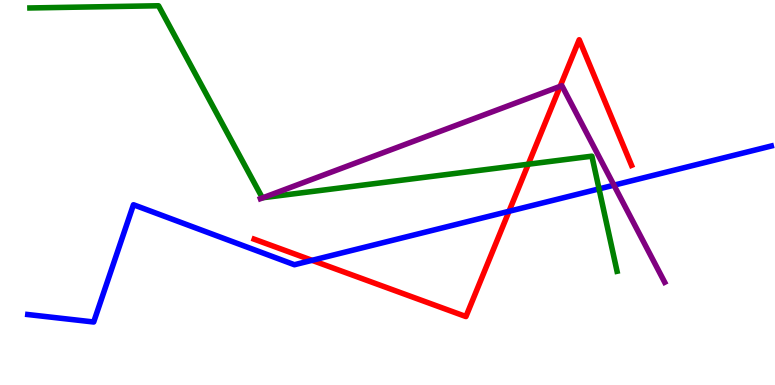[{'lines': ['blue', 'red'], 'intersections': [{'x': 4.03, 'y': 3.24}, {'x': 6.57, 'y': 4.51}]}, {'lines': ['green', 'red'], 'intersections': [{'x': 6.82, 'y': 5.73}]}, {'lines': ['purple', 'red'], 'intersections': [{'x': 7.23, 'y': 7.76}]}, {'lines': ['blue', 'green'], 'intersections': [{'x': 7.73, 'y': 5.09}]}, {'lines': ['blue', 'purple'], 'intersections': [{'x': 7.92, 'y': 5.19}]}, {'lines': ['green', 'purple'], 'intersections': [{'x': 3.39, 'y': 4.87}]}]